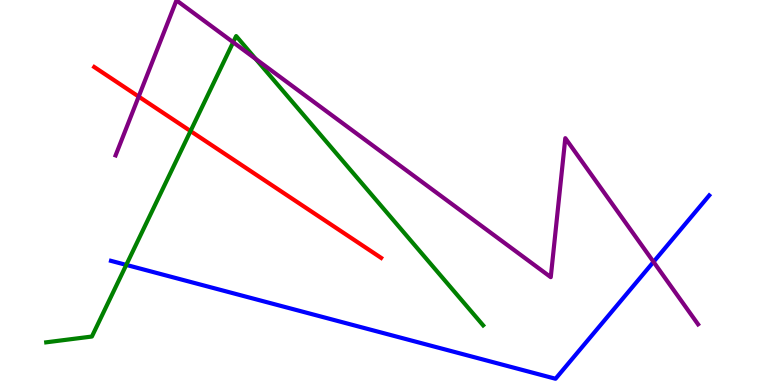[{'lines': ['blue', 'red'], 'intersections': []}, {'lines': ['green', 'red'], 'intersections': [{'x': 2.46, 'y': 6.6}]}, {'lines': ['purple', 'red'], 'intersections': [{'x': 1.79, 'y': 7.49}]}, {'lines': ['blue', 'green'], 'intersections': [{'x': 1.63, 'y': 3.12}]}, {'lines': ['blue', 'purple'], 'intersections': [{'x': 8.43, 'y': 3.2}]}, {'lines': ['green', 'purple'], 'intersections': [{'x': 3.01, 'y': 8.9}, {'x': 3.3, 'y': 8.47}]}]